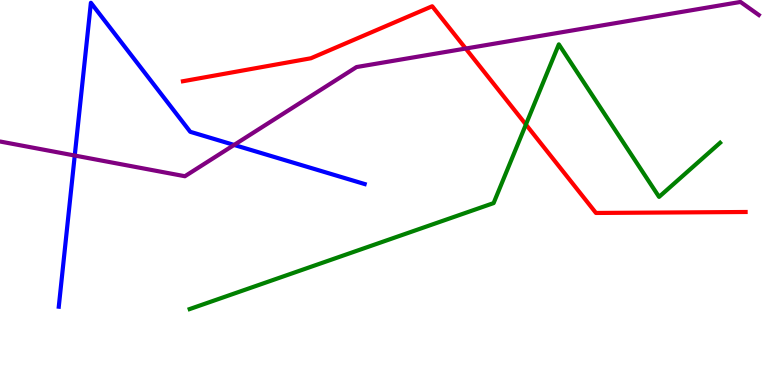[{'lines': ['blue', 'red'], 'intersections': []}, {'lines': ['green', 'red'], 'intersections': [{'x': 6.79, 'y': 6.77}]}, {'lines': ['purple', 'red'], 'intersections': [{'x': 6.01, 'y': 8.74}]}, {'lines': ['blue', 'green'], 'intersections': []}, {'lines': ['blue', 'purple'], 'intersections': [{'x': 0.964, 'y': 5.96}, {'x': 3.02, 'y': 6.24}]}, {'lines': ['green', 'purple'], 'intersections': []}]